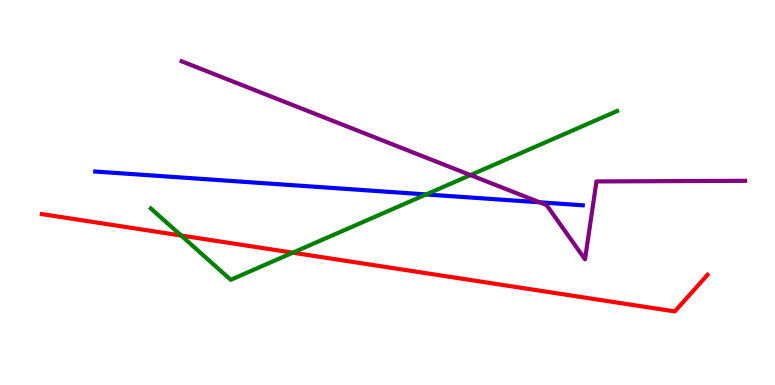[{'lines': ['blue', 'red'], 'intersections': []}, {'lines': ['green', 'red'], 'intersections': [{'x': 2.34, 'y': 3.88}, {'x': 3.78, 'y': 3.44}]}, {'lines': ['purple', 'red'], 'intersections': []}, {'lines': ['blue', 'green'], 'intersections': [{'x': 5.5, 'y': 4.95}]}, {'lines': ['blue', 'purple'], 'intersections': [{'x': 6.96, 'y': 4.75}]}, {'lines': ['green', 'purple'], 'intersections': [{'x': 6.07, 'y': 5.45}]}]